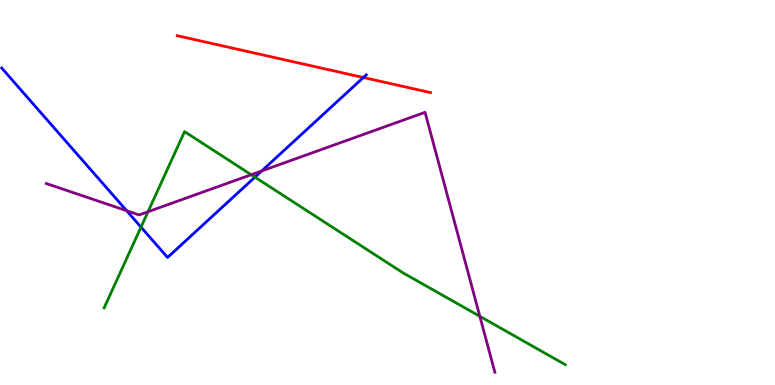[{'lines': ['blue', 'red'], 'intersections': [{'x': 4.69, 'y': 7.99}]}, {'lines': ['green', 'red'], 'intersections': []}, {'lines': ['purple', 'red'], 'intersections': []}, {'lines': ['blue', 'green'], 'intersections': [{'x': 1.82, 'y': 4.1}, {'x': 3.29, 'y': 5.4}]}, {'lines': ['blue', 'purple'], 'intersections': [{'x': 1.63, 'y': 4.53}, {'x': 3.38, 'y': 5.56}]}, {'lines': ['green', 'purple'], 'intersections': [{'x': 1.91, 'y': 4.5}, {'x': 3.24, 'y': 5.46}, {'x': 6.19, 'y': 1.78}]}]